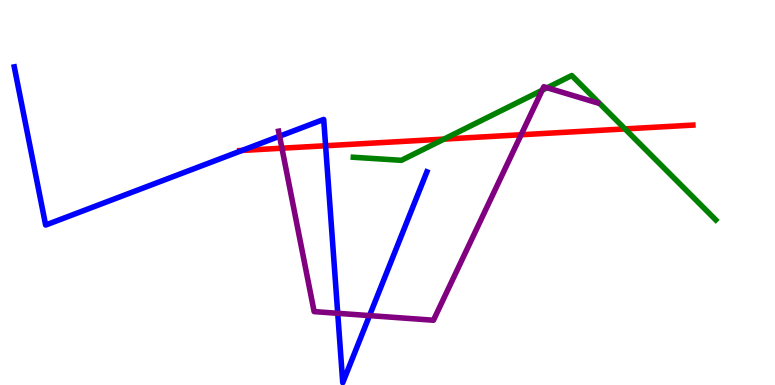[{'lines': ['blue', 'red'], 'intersections': [{'x': 3.12, 'y': 6.09}, {'x': 4.2, 'y': 6.21}]}, {'lines': ['green', 'red'], 'intersections': [{'x': 5.73, 'y': 6.39}, {'x': 8.06, 'y': 6.65}]}, {'lines': ['purple', 'red'], 'intersections': [{'x': 3.64, 'y': 6.15}, {'x': 6.72, 'y': 6.5}]}, {'lines': ['blue', 'green'], 'intersections': []}, {'lines': ['blue', 'purple'], 'intersections': [{'x': 3.61, 'y': 6.46}, {'x': 4.36, 'y': 1.86}, {'x': 4.77, 'y': 1.8}]}, {'lines': ['green', 'purple'], 'intersections': [{'x': 7.0, 'y': 7.66}, {'x': 7.06, 'y': 7.72}]}]